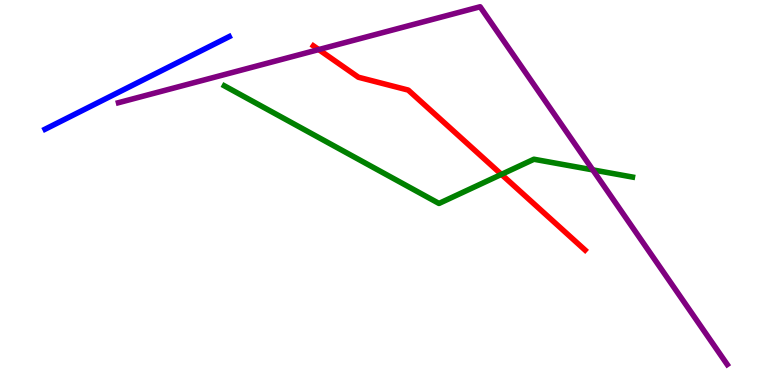[{'lines': ['blue', 'red'], 'intersections': []}, {'lines': ['green', 'red'], 'intersections': [{'x': 6.47, 'y': 5.47}]}, {'lines': ['purple', 'red'], 'intersections': [{'x': 4.11, 'y': 8.71}]}, {'lines': ['blue', 'green'], 'intersections': []}, {'lines': ['blue', 'purple'], 'intersections': []}, {'lines': ['green', 'purple'], 'intersections': [{'x': 7.65, 'y': 5.59}]}]